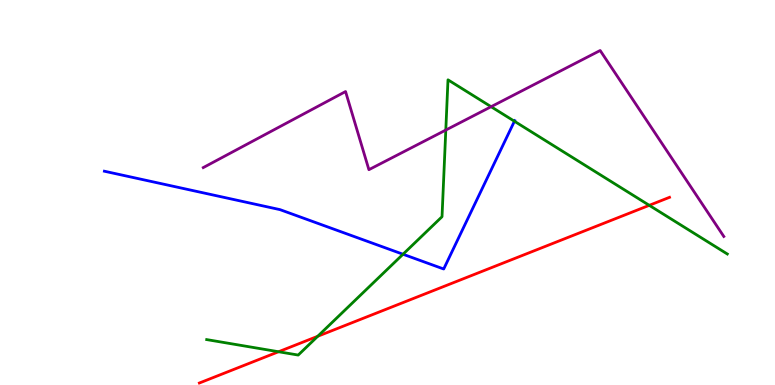[{'lines': ['blue', 'red'], 'intersections': []}, {'lines': ['green', 'red'], 'intersections': [{'x': 3.59, 'y': 0.864}, {'x': 4.1, 'y': 1.27}, {'x': 8.38, 'y': 4.67}]}, {'lines': ['purple', 'red'], 'intersections': []}, {'lines': ['blue', 'green'], 'intersections': [{'x': 5.2, 'y': 3.4}, {'x': 6.64, 'y': 6.85}]}, {'lines': ['blue', 'purple'], 'intersections': []}, {'lines': ['green', 'purple'], 'intersections': [{'x': 5.75, 'y': 6.62}, {'x': 6.34, 'y': 7.23}]}]